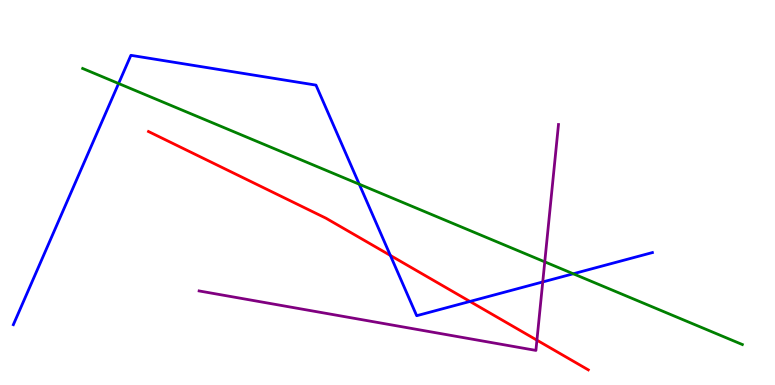[{'lines': ['blue', 'red'], 'intersections': [{'x': 5.04, 'y': 3.37}, {'x': 6.06, 'y': 2.17}]}, {'lines': ['green', 'red'], 'intersections': []}, {'lines': ['purple', 'red'], 'intersections': [{'x': 6.93, 'y': 1.16}]}, {'lines': ['blue', 'green'], 'intersections': [{'x': 1.53, 'y': 7.83}, {'x': 4.64, 'y': 5.21}, {'x': 7.4, 'y': 2.89}]}, {'lines': ['blue', 'purple'], 'intersections': [{'x': 7.0, 'y': 2.68}]}, {'lines': ['green', 'purple'], 'intersections': [{'x': 7.03, 'y': 3.2}]}]